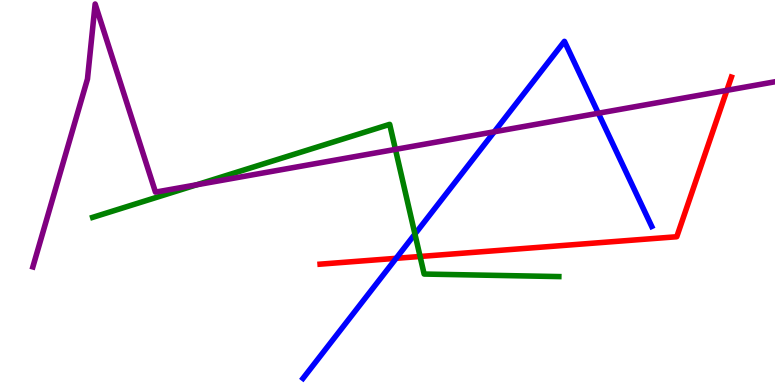[{'lines': ['blue', 'red'], 'intersections': [{'x': 5.11, 'y': 3.29}]}, {'lines': ['green', 'red'], 'intersections': [{'x': 5.42, 'y': 3.34}]}, {'lines': ['purple', 'red'], 'intersections': [{'x': 9.38, 'y': 7.65}]}, {'lines': ['blue', 'green'], 'intersections': [{'x': 5.35, 'y': 3.92}]}, {'lines': ['blue', 'purple'], 'intersections': [{'x': 6.38, 'y': 6.58}, {'x': 7.72, 'y': 7.06}]}, {'lines': ['green', 'purple'], 'intersections': [{'x': 2.54, 'y': 5.2}, {'x': 5.1, 'y': 6.12}]}]